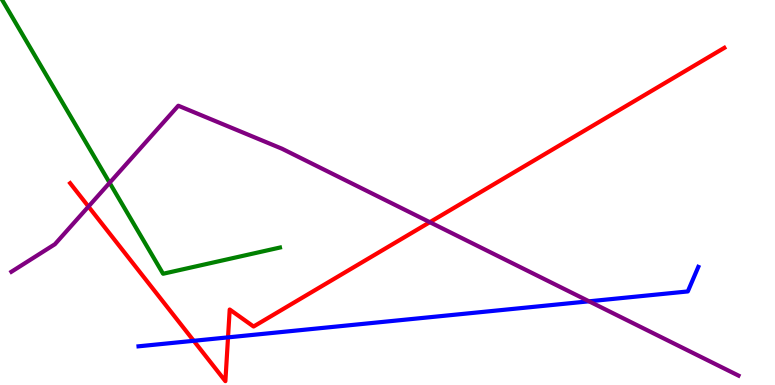[{'lines': ['blue', 'red'], 'intersections': [{'x': 2.5, 'y': 1.15}, {'x': 2.94, 'y': 1.24}]}, {'lines': ['green', 'red'], 'intersections': []}, {'lines': ['purple', 'red'], 'intersections': [{'x': 1.14, 'y': 4.63}, {'x': 5.55, 'y': 4.23}]}, {'lines': ['blue', 'green'], 'intersections': []}, {'lines': ['blue', 'purple'], 'intersections': [{'x': 7.6, 'y': 2.17}]}, {'lines': ['green', 'purple'], 'intersections': [{'x': 1.41, 'y': 5.25}]}]